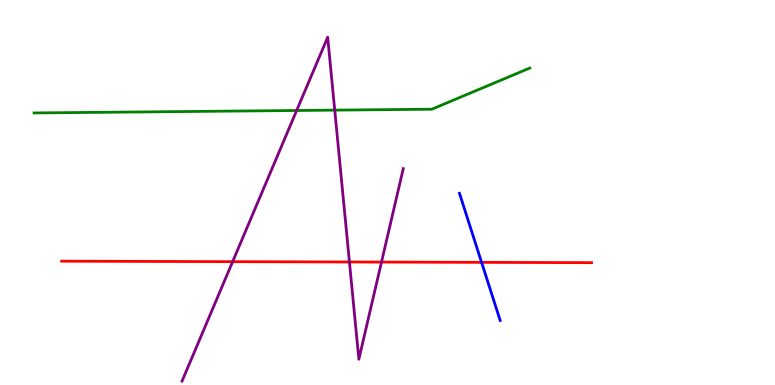[{'lines': ['blue', 'red'], 'intersections': [{'x': 6.21, 'y': 3.19}]}, {'lines': ['green', 'red'], 'intersections': []}, {'lines': ['purple', 'red'], 'intersections': [{'x': 3.0, 'y': 3.2}, {'x': 4.51, 'y': 3.2}, {'x': 4.92, 'y': 3.19}]}, {'lines': ['blue', 'green'], 'intersections': []}, {'lines': ['blue', 'purple'], 'intersections': []}, {'lines': ['green', 'purple'], 'intersections': [{'x': 3.83, 'y': 7.13}, {'x': 4.32, 'y': 7.14}]}]